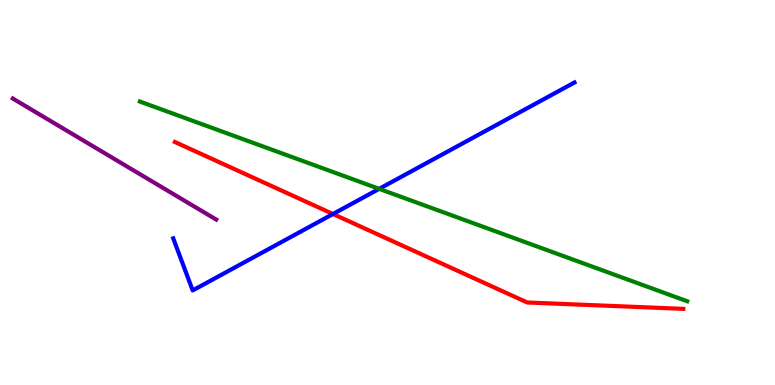[{'lines': ['blue', 'red'], 'intersections': [{'x': 4.3, 'y': 4.44}]}, {'lines': ['green', 'red'], 'intersections': []}, {'lines': ['purple', 'red'], 'intersections': []}, {'lines': ['blue', 'green'], 'intersections': [{'x': 4.89, 'y': 5.09}]}, {'lines': ['blue', 'purple'], 'intersections': []}, {'lines': ['green', 'purple'], 'intersections': []}]